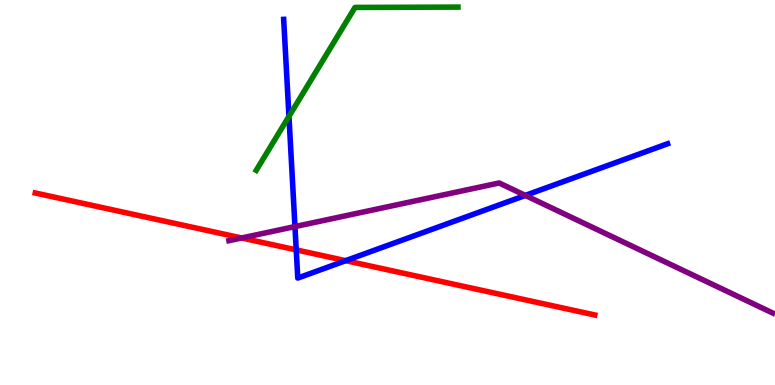[{'lines': ['blue', 'red'], 'intersections': [{'x': 3.82, 'y': 3.51}, {'x': 4.46, 'y': 3.23}]}, {'lines': ['green', 'red'], 'intersections': []}, {'lines': ['purple', 'red'], 'intersections': [{'x': 3.12, 'y': 3.82}]}, {'lines': ['blue', 'green'], 'intersections': [{'x': 3.73, 'y': 6.98}]}, {'lines': ['blue', 'purple'], 'intersections': [{'x': 3.81, 'y': 4.11}, {'x': 6.78, 'y': 4.92}]}, {'lines': ['green', 'purple'], 'intersections': []}]